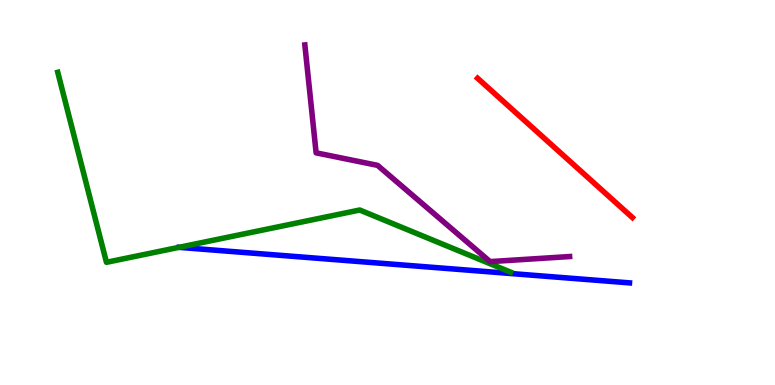[{'lines': ['blue', 'red'], 'intersections': []}, {'lines': ['green', 'red'], 'intersections': []}, {'lines': ['purple', 'red'], 'intersections': []}, {'lines': ['blue', 'green'], 'intersections': []}, {'lines': ['blue', 'purple'], 'intersections': []}, {'lines': ['green', 'purple'], 'intersections': []}]